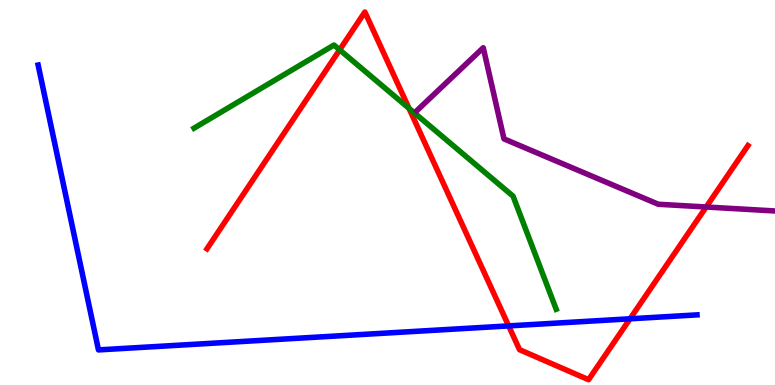[{'lines': ['blue', 'red'], 'intersections': [{'x': 6.56, 'y': 1.53}, {'x': 8.13, 'y': 1.72}]}, {'lines': ['green', 'red'], 'intersections': [{'x': 4.38, 'y': 8.71}, {'x': 5.28, 'y': 7.19}]}, {'lines': ['purple', 'red'], 'intersections': [{'x': 9.11, 'y': 4.62}]}, {'lines': ['blue', 'green'], 'intersections': []}, {'lines': ['blue', 'purple'], 'intersections': []}, {'lines': ['green', 'purple'], 'intersections': []}]